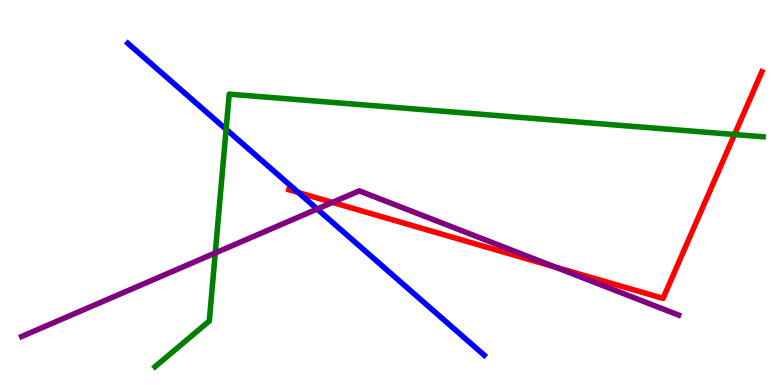[{'lines': ['blue', 'red'], 'intersections': [{'x': 3.85, 'y': 5.0}]}, {'lines': ['green', 'red'], 'intersections': [{'x': 9.48, 'y': 6.51}]}, {'lines': ['purple', 'red'], 'intersections': [{'x': 4.29, 'y': 4.74}, {'x': 7.16, 'y': 3.06}]}, {'lines': ['blue', 'green'], 'intersections': [{'x': 2.92, 'y': 6.64}]}, {'lines': ['blue', 'purple'], 'intersections': [{'x': 4.09, 'y': 4.57}]}, {'lines': ['green', 'purple'], 'intersections': [{'x': 2.78, 'y': 3.43}]}]